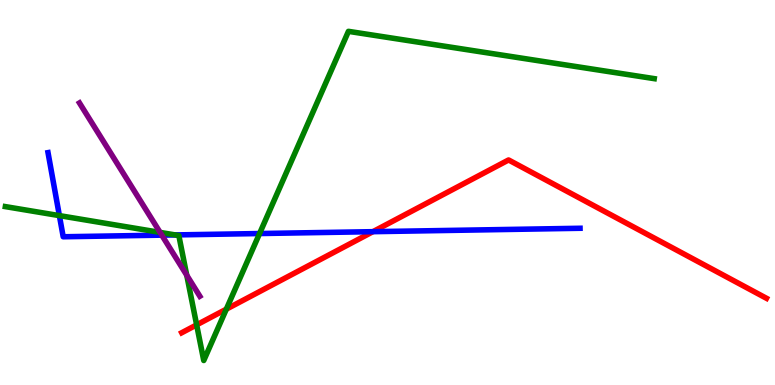[{'lines': ['blue', 'red'], 'intersections': [{'x': 4.81, 'y': 3.98}]}, {'lines': ['green', 'red'], 'intersections': [{'x': 2.54, 'y': 1.56}, {'x': 2.92, 'y': 1.97}]}, {'lines': ['purple', 'red'], 'intersections': []}, {'lines': ['blue', 'green'], 'intersections': [{'x': 0.766, 'y': 4.4}, {'x': 2.26, 'y': 3.9}, {'x': 3.35, 'y': 3.93}]}, {'lines': ['blue', 'purple'], 'intersections': [{'x': 2.09, 'y': 3.89}]}, {'lines': ['green', 'purple'], 'intersections': [{'x': 2.07, 'y': 3.96}, {'x': 2.41, 'y': 2.85}]}]